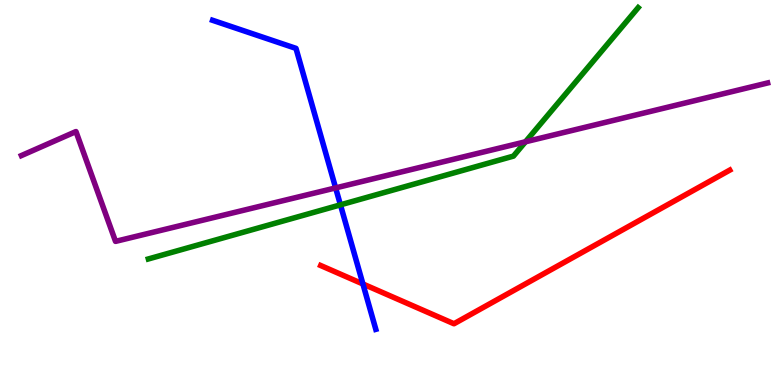[{'lines': ['blue', 'red'], 'intersections': [{'x': 4.68, 'y': 2.62}]}, {'lines': ['green', 'red'], 'intersections': []}, {'lines': ['purple', 'red'], 'intersections': []}, {'lines': ['blue', 'green'], 'intersections': [{'x': 4.39, 'y': 4.68}]}, {'lines': ['blue', 'purple'], 'intersections': [{'x': 4.33, 'y': 5.12}]}, {'lines': ['green', 'purple'], 'intersections': [{'x': 6.78, 'y': 6.32}]}]